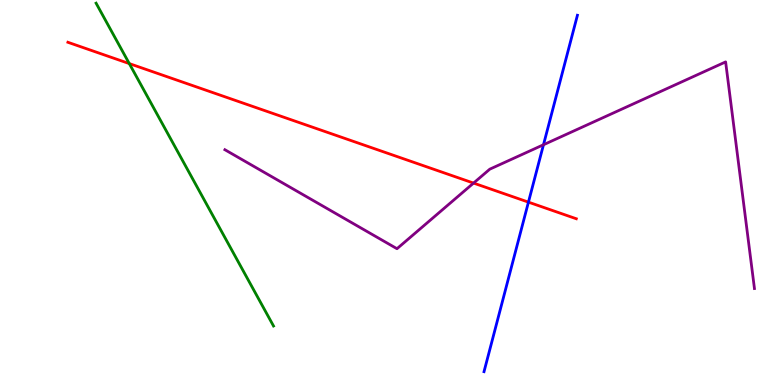[{'lines': ['blue', 'red'], 'intersections': [{'x': 6.82, 'y': 4.75}]}, {'lines': ['green', 'red'], 'intersections': [{'x': 1.67, 'y': 8.35}]}, {'lines': ['purple', 'red'], 'intersections': [{'x': 6.11, 'y': 5.24}]}, {'lines': ['blue', 'green'], 'intersections': []}, {'lines': ['blue', 'purple'], 'intersections': [{'x': 7.01, 'y': 6.24}]}, {'lines': ['green', 'purple'], 'intersections': []}]